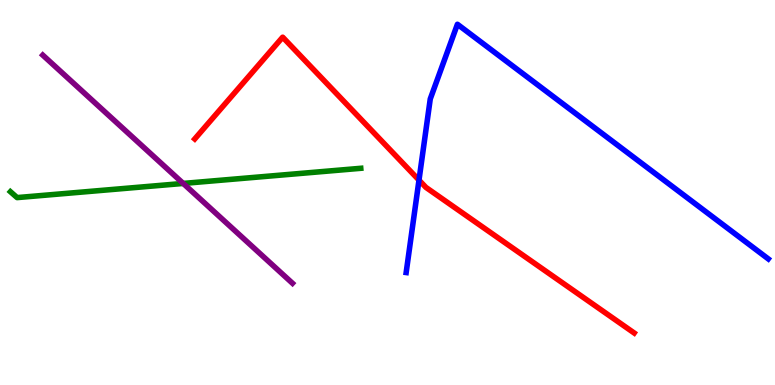[{'lines': ['blue', 'red'], 'intersections': [{'x': 5.41, 'y': 5.32}]}, {'lines': ['green', 'red'], 'intersections': []}, {'lines': ['purple', 'red'], 'intersections': []}, {'lines': ['blue', 'green'], 'intersections': []}, {'lines': ['blue', 'purple'], 'intersections': []}, {'lines': ['green', 'purple'], 'intersections': [{'x': 2.36, 'y': 5.24}]}]